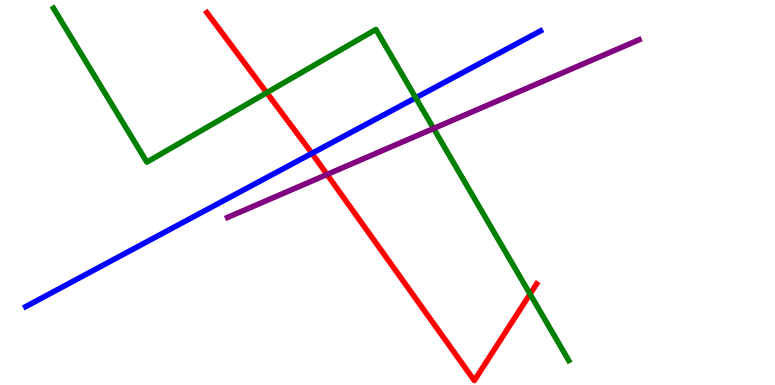[{'lines': ['blue', 'red'], 'intersections': [{'x': 4.03, 'y': 6.02}]}, {'lines': ['green', 'red'], 'intersections': [{'x': 3.44, 'y': 7.59}, {'x': 6.84, 'y': 2.36}]}, {'lines': ['purple', 'red'], 'intersections': [{'x': 4.22, 'y': 5.47}]}, {'lines': ['blue', 'green'], 'intersections': [{'x': 5.36, 'y': 7.46}]}, {'lines': ['blue', 'purple'], 'intersections': []}, {'lines': ['green', 'purple'], 'intersections': [{'x': 5.59, 'y': 6.66}]}]